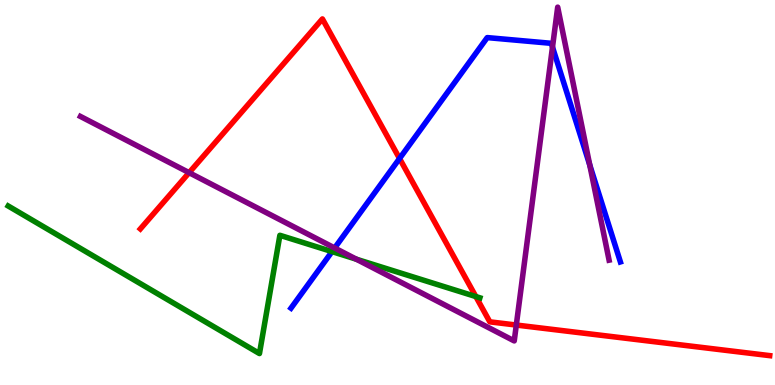[{'lines': ['blue', 'red'], 'intersections': [{'x': 5.16, 'y': 5.88}]}, {'lines': ['green', 'red'], 'intersections': [{'x': 6.14, 'y': 2.3}]}, {'lines': ['purple', 'red'], 'intersections': [{'x': 2.44, 'y': 5.51}, {'x': 6.66, 'y': 1.56}]}, {'lines': ['blue', 'green'], 'intersections': [{'x': 4.28, 'y': 3.47}]}, {'lines': ['blue', 'purple'], 'intersections': [{'x': 4.32, 'y': 3.56}, {'x': 7.13, 'y': 8.78}, {'x': 7.61, 'y': 5.71}]}, {'lines': ['green', 'purple'], 'intersections': [{'x': 4.6, 'y': 3.27}]}]